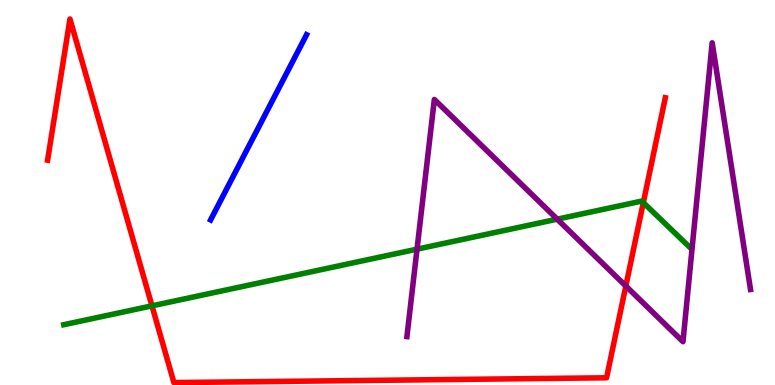[{'lines': ['blue', 'red'], 'intersections': []}, {'lines': ['green', 'red'], 'intersections': [{'x': 1.96, 'y': 2.06}, {'x': 8.3, 'y': 4.74}]}, {'lines': ['purple', 'red'], 'intersections': [{'x': 8.08, 'y': 2.57}]}, {'lines': ['blue', 'green'], 'intersections': []}, {'lines': ['blue', 'purple'], 'intersections': []}, {'lines': ['green', 'purple'], 'intersections': [{'x': 5.38, 'y': 3.53}, {'x': 7.19, 'y': 4.31}]}]